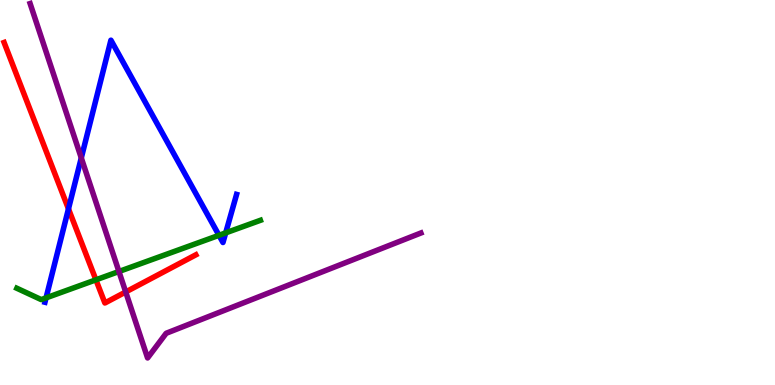[{'lines': ['blue', 'red'], 'intersections': [{'x': 0.883, 'y': 4.57}]}, {'lines': ['green', 'red'], 'intersections': [{'x': 1.24, 'y': 2.73}]}, {'lines': ['purple', 'red'], 'intersections': [{'x': 1.62, 'y': 2.42}]}, {'lines': ['blue', 'green'], 'intersections': [{'x': 0.594, 'y': 2.26}, {'x': 2.83, 'y': 3.89}, {'x': 2.91, 'y': 3.95}]}, {'lines': ['blue', 'purple'], 'intersections': [{'x': 1.05, 'y': 5.9}]}, {'lines': ['green', 'purple'], 'intersections': [{'x': 1.53, 'y': 2.95}]}]